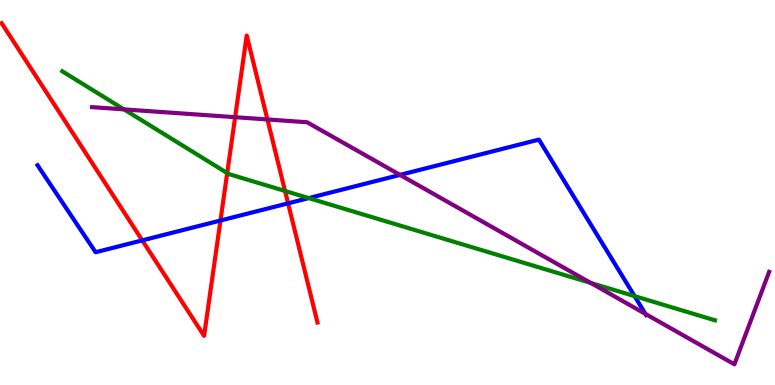[{'lines': ['blue', 'red'], 'intersections': [{'x': 1.84, 'y': 3.76}, {'x': 2.84, 'y': 4.27}, {'x': 3.72, 'y': 4.72}]}, {'lines': ['green', 'red'], 'intersections': [{'x': 2.93, 'y': 5.5}, {'x': 3.68, 'y': 5.04}]}, {'lines': ['purple', 'red'], 'intersections': [{'x': 3.03, 'y': 6.96}, {'x': 3.45, 'y': 6.9}]}, {'lines': ['blue', 'green'], 'intersections': [{'x': 3.98, 'y': 4.85}, {'x': 8.19, 'y': 2.31}]}, {'lines': ['blue', 'purple'], 'intersections': [{'x': 5.16, 'y': 5.46}, {'x': 8.33, 'y': 1.85}]}, {'lines': ['green', 'purple'], 'intersections': [{'x': 1.6, 'y': 7.16}, {'x': 7.62, 'y': 2.65}]}]